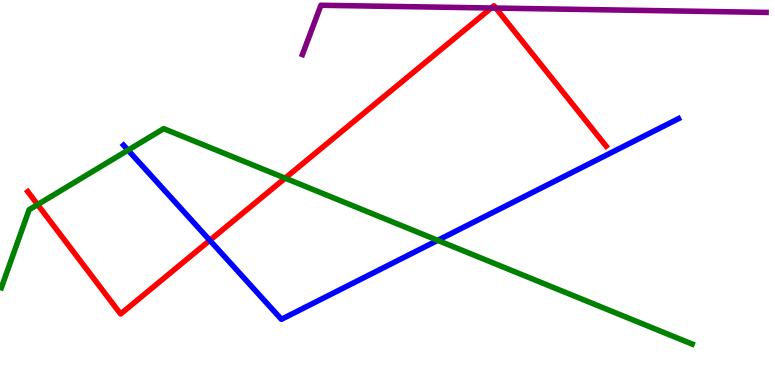[{'lines': ['blue', 'red'], 'intersections': [{'x': 2.71, 'y': 3.76}]}, {'lines': ['green', 'red'], 'intersections': [{'x': 0.485, 'y': 4.69}, {'x': 3.68, 'y': 5.37}]}, {'lines': ['purple', 'red'], 'intersections': [{'x': 6.34, 'y': 9.79}, {'x': 6.4, 'y': 9.79}]}, {'lines': ['blue', 'green'], 'intersections': [{'x': 1.65, 'y': 6.1}, {'x': 5.65, 'y': 3.76}]}, {'lines': ['blue', 'purple'], 'intersections': []}, {'lines': ['green', 'purple'], 'intersections': []}]